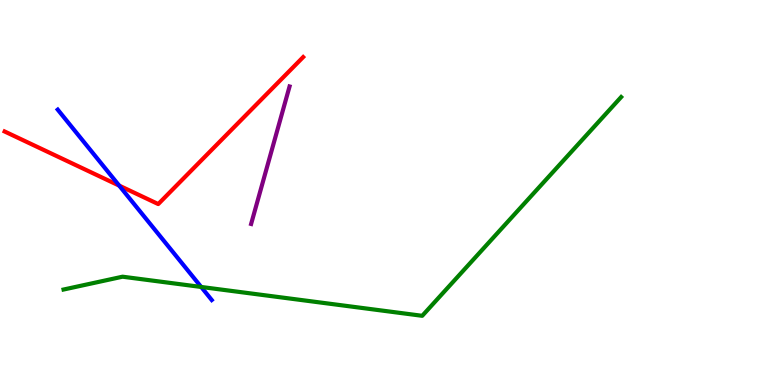[{'lines': ['blue', 'red'], 'intersections': [{'x': 1.54, 'y': 5.18}]}, {'lines': ['green', 'red'], 'intersections': []}, {'lines': ['purple', 'red'], 'intersections': []}, {'lines': ['blue', 'green'], 'intersections': [{'x': 2.6, 'y': 2.55}]}, {'lines': ['blue', 'purple'], 'intersections': []}, {'lines': ['green', 'purple'], 'intersections': []}]